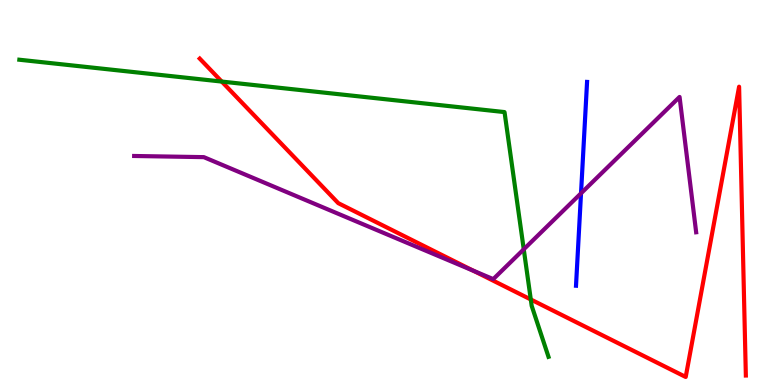[{'lines': ['blue', 'red'], 'intersections': []}, {'lines': ['green', 'red'], 'intersections': [{'x': 2.86, 'y': 7.88}, {'x': 6.85, 'y': 2.22}]}, {'lines': ['purple', 'red'], 'intersections': [{'x': 6.11, 'y': 2.97}]}, {'lines': ['blue', 'green'], 'intersections': []}, {'lines': ['blue', 'purple'], 'intersections': [{'x': 7.5, 'y': 4.98}]}, {'lines': ['green', 'purple'], 'intersections': [{'x': 6.76, 'y': 3.52}]}]